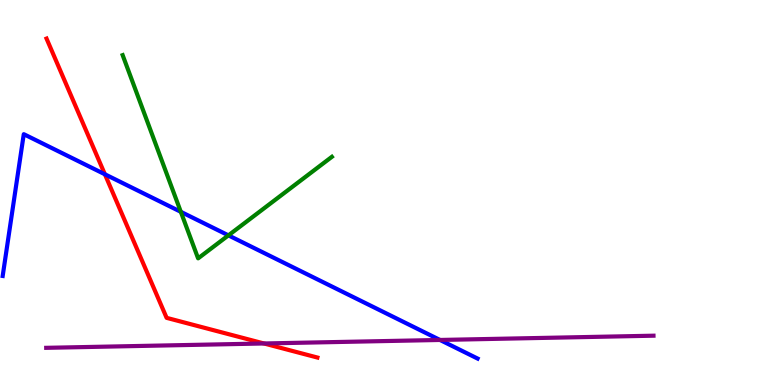[{'lines': ['blue', 'red'], 'intersections': [{'x': 1.35, 'y': 5.47}]}, {'lines': ['green', 'red'], 'intersections': []}, {'lines': ['purple', 'red'], 'intersections': [{'x': 3.41, 'y': 1.08}]}, {'lines': ['blue', 'green'], 'intersections': [{'x': 2.33, 'y': 4.5}, {'x': 2.95, 'y': 3.89}]}, {'lines': ['blue', 'purple'], 'intersections': [{'x': 5.68, 'y': 1.17}]}, {'lines': ['green', 'purple'], 'intersections': []}]